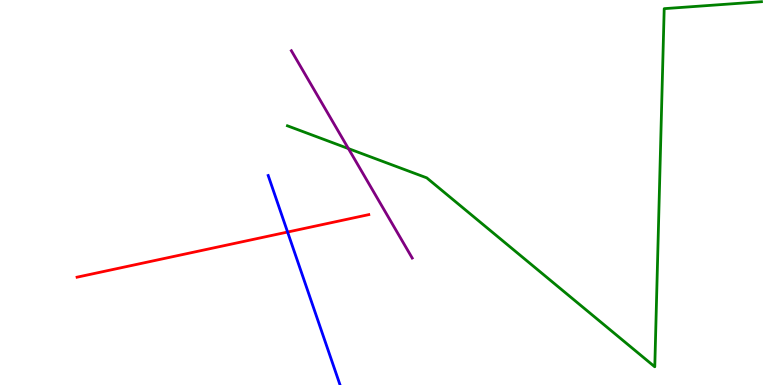[{'lines': ['blue', 'red'], 'intersections': [{'x': 3.71, 'y': 3.97}]}, {'lines': ['green', 'red'], 'intersections': []}, {'lines': ['purple', 'red'], 'intersections': []}, {'lines': ['blue', 'green'], 'intersections': []}, {'lines': ['blue', 'purple'], 'intersections': []}, {'lines': ['green', 'purple'], 'intersections': [{'x': 4.5, 'y': 6.14}]}]